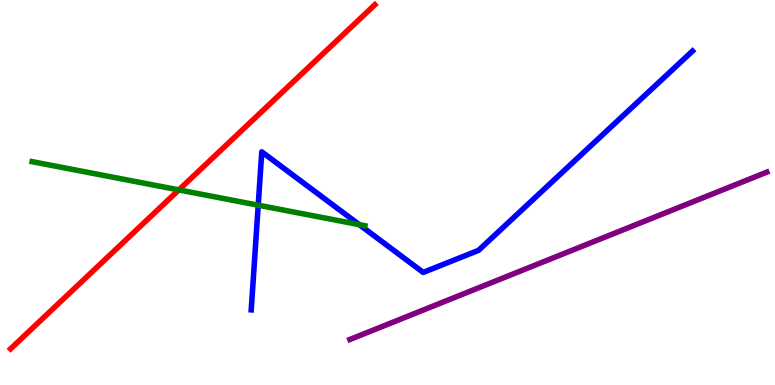[{'lines': ['blue', 'red'], 'intersections': []}, {'lines': ['green', 'red'], 'intersections': [{'x': 2.31, 'y': 5.07}]}, {'lines': ['purple', 'red'], 'intersections': []}, {'lines': ['blue', 'green'], 'intersections': [{'x': 3.33, 'y': 4.67}, {'x': 4.64, 'y': 4.16}]}, {'lines': ['blue', 'purple'], 'intersections': []}, {'lines': ['green', 'purple'], 'intersections': []}]